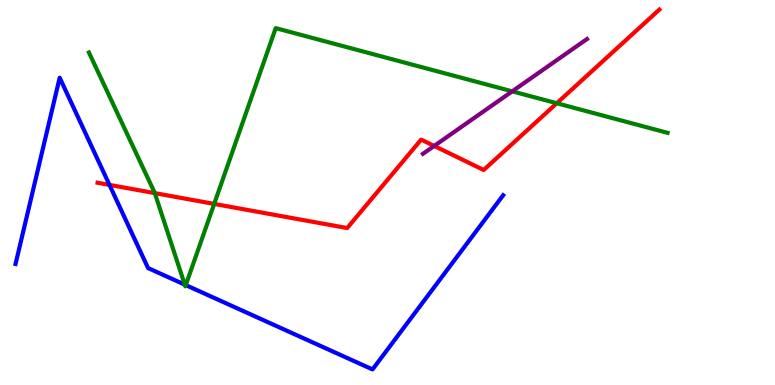[{'lines': ['blue', 'red'], 'intersections': [{'x': 1.41, 'y': 5.2}]}, {'lines': ['green', 'red'], 'intersections': [{'x': 2.0, 'y': 4.98}, {'x': 2.76, 'y': 4.7}, {'x': 7.18, 'y': 7.32}]}, {'lines': ['purple', 'red'], 'intersections': [{'x': 5.6, 'y': 6.21}]}, {'lines': ['blue', 'green'], 'intersections': [{'x': 2.38, 'y': 2.61}, {'x': 2.4, 'y': 2.59}]}, {'lines': ['blue', 'purple'], 'intersections': []}, {'lines': ['green', 'purple'], 'intersections': [{'x': 6.61, 'y': 7.63}]}]